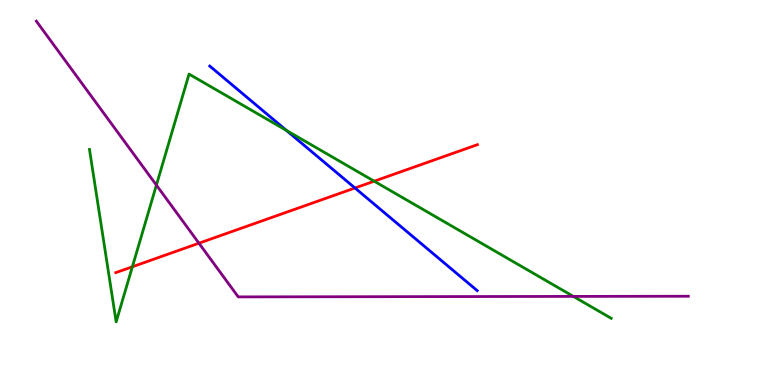[{'lines': ['blue', 'red'], 'intersections': [{'x': 4.58, 'y': 5.12}]}, {'lines': ['green', 'red'], 'intersections': [{'x': 1.71, 'y': 3.07}, {'x': 4.83, 'y': 5.29}]}, {'lines': ['purple', 'red'], 'intersections': [{'x': 2.57, 'y': 3.68}]}, {'lines': ['blue', 'green'], 'intersections': [{'x': 3.7, 'y': 6.61}]}, {'lines': ['blue', 'purple'], 'intersections': []}, {'lines': ['green', 'purple'], 'intersections': [{'x': 2.02, 'y': 5.19}, {'x': 7.4, 'y': 2.3}]}]